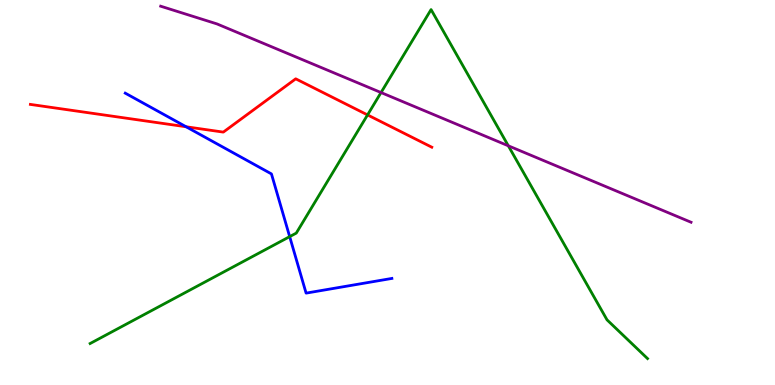[{'lines': ['blue', 'red'], 'intersections': [{'x': 2.4, 'y': 6.71}]}, {'lines': ['green', 'red'], 'intersections': [{'x': 4.74, 'y': 7.02}]}, {'lines': ['purple', 'red'], 'intersections': []}, {'lines': ['blue', 'green'], 'intersections': [{'x': 3.74, 'y': 3.85}]}, {'lines': ['blue', 'purple'], 'intersections': []}, {'lines': ['green', 'purple'], 'intersections': [{'x': 4.92, 'y': 7.6}, {'x': 6.56, 'y': 6.21}]}]